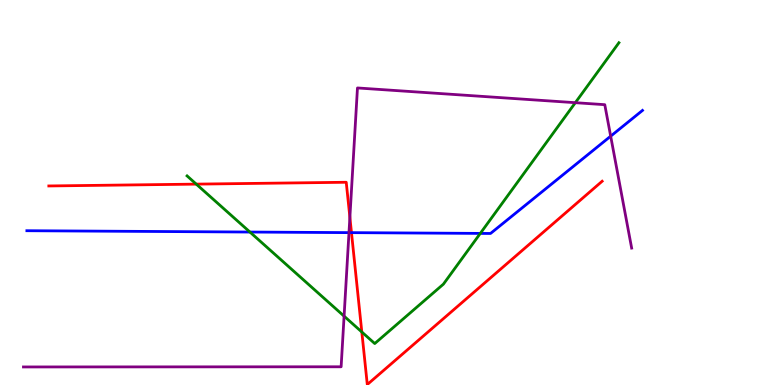[{'lines': ['blue', 'red'], 'intersections': [{'x': 4.54, 'y': 3.96}]}, {'lines': ['green', 'red'], 'intersections': [{'x': 2.53, 'y': 5.22}, {'x': 4.67, 'y': 1.38}]}, {'lines': ['purple', 'red'], 'intersections': [{'x': 4.51, 'y': 4.36}]}, {'lines': ['blue', 'green'], 'intersections': [{'x': 3.22, 'y': 3.97}, {'x': 6.2, 'y': 3.94}]}, {'lines': ['blue', 'purple'], 'intersections': [{'x': 4.5, 'y': 3.96}, {'x': 7.88, 'y': 6.46}]}, {'lines': ['green', 'purple'], 'intersections': [{'x': 4.44, 'y': 1.79}, {'x': 7.42, 'y': 7.33}]}]